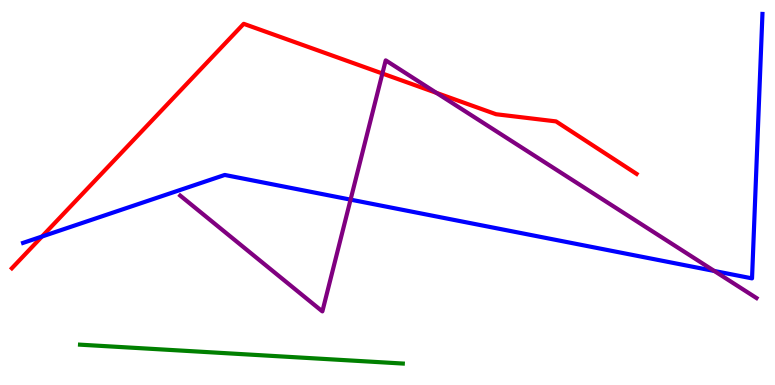[{'lines': ['blue', 'red'], 'intersections': [{'x': 0.542, 'y': 3.86}]}, {'lines': ['green', 'red'], 'intersections': []}, {'lines': ['purple', 'red'], 'intersections': [{'x': 4.93, 'y': 8.09}, {'x': 5.63, 'y': 7.59}]}, {'lines': ['blue', 'green'], 'intersections': []}, {'lines': ['blue', 'purple'], 'intersections': [{'x': 4.52, 'y': 4.81}, {'x': 9.22, 'y': 2.96}]}, {'lines': ['green', 'purple'], 'intersections': []}]